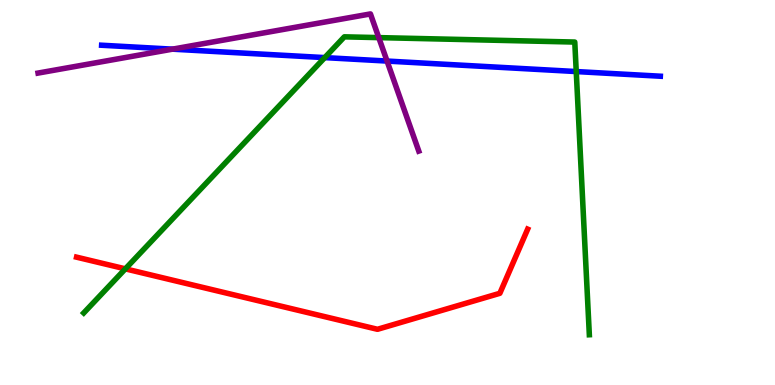[{'lines': ['blue', 'red'], 'intersections': []}, {'lines': ['green', 'red'], 'intersections': [{'x': 1.62, 'y': 3.02}]}, {'lines': ['purple', 'red'], 'intersections': []}, {'lines': ['blue', 'green'], 'intersections': [{'x': 4.19, 'y': 8.5}, {'x': 7.44, 'y': 8.14}]}, {'lines': ['blue', 'purple'], 'intersections': [{'x': 2.23, 'y': 8.72}, {'x': 4.99, 'y': 8.41}]}, {'lines': ['green', 'purple'], 'intersections': [{'x': 4.89, 'y': 9.02}]}]